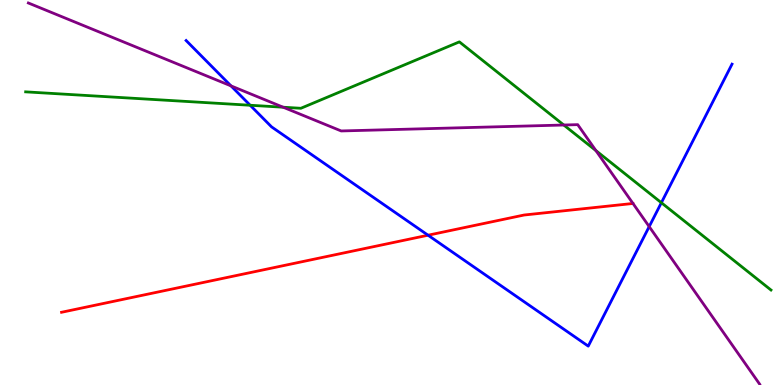[{'lines': ['blue', 'red'], 'intersections': [{'x': 5.52, 'y': 3.89}]}, {'lines': ['green', 'red'], 'intersections': []}, {'lines': ['purple', 'red'], 'intersections': []}, {'lines': ['blue', 'green'], 'intersections': [{'x': 3.23, 'y': 7.27}, {'x': 8.53, 'y': 4.73}]}, {'lines': ['blue', 'purple'], 'intersections': [{'x': 2.98, 'y': 7.77}, {'x': 8.38, 'y': 4.11}]}, {'lines': ['green', 'purple'], 'intersections': [{'x': 3.65, 'y': 7.21}, {'x': 7.27, 'y': 6.75}, {'x': 7.69, 'y': 6.09}]}]